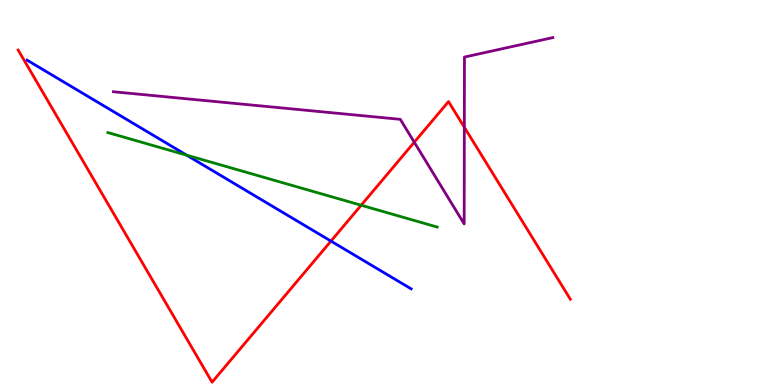[{'lines': ['blue', 'red'], 'intersections': [{'x': 4.27, 'y': 3.74}]}, {'lines': ['green', 'red'], 'intersections': [{'x': 4.66, 'y': 4.67}]}, {'lines': ['purple', 'red'], 'intersections': [{'x': 5.35, 'y': 6.31}, {'x': 5.99, 'y': 6.69}]}, {'lines': ['blue', 'green'], 'intersections': [{'x': 2.41, 'y': 5.97}]}, {'lines': ['blue', 'purple'], 'intersections': []}, {'lines': ['green', 'purple'], 'intersections': []}]